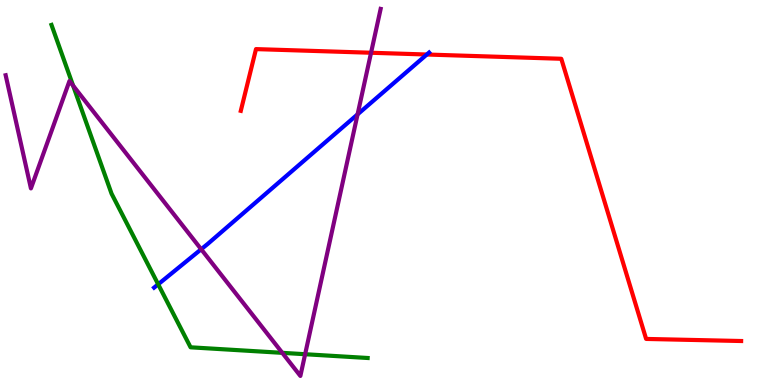[{'lines': ['blue', 'red'], 'intersections': [{'x': 5.51, 'y': 8.58}]}, {'lines': ['green', 'red'], 'intersections': []}, {'lines': ['purple', 'red'], 'intersections': [{'x': 4.79, 'y': 8.63}]}, {'lines': ['blue', 'green'], 'intersections': [{'x': 2.04, 'y': 2.62}]}, {'lines': ['blue', 'purple'], 'intersections': [{'x': 2.6, 'y': 3.53}, {'x': 4.61, 'y': 7.03}]}, {'lines': ['green', 'purple'], 'intersections': [{'x': 0.943, 'y': 7.77}, {'x': 3.64, 'y': 0.835}, {'x': 3.94, 'y': 0.799}]}]